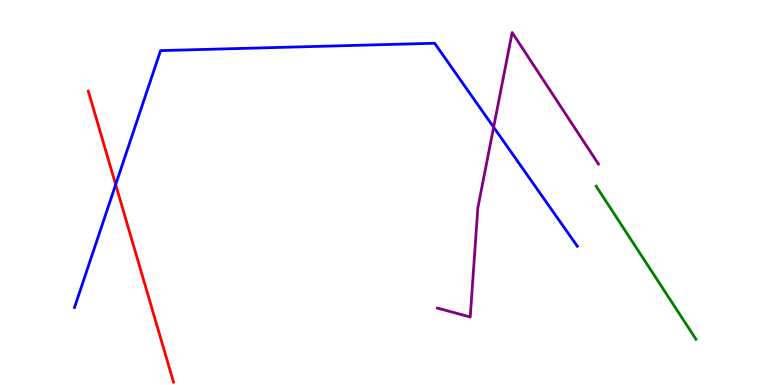[{'lines': ['blue', 'red'], 'intersections': [{'x': 1.49, 'y': 5.21}]}, {'lines': ['green', 'red'], 'intersections': []}, {'lines': ['purple', 'red'], 'intersections': []}, {'lines': ['blue', 'green'], 'intersections': []}, {'lines': ['blue', 'purple'], 'intersections': [{'x': 6.37, 'y': 6.7}]}, {'lines': ['green', 'purple'], 'intersections': []}]